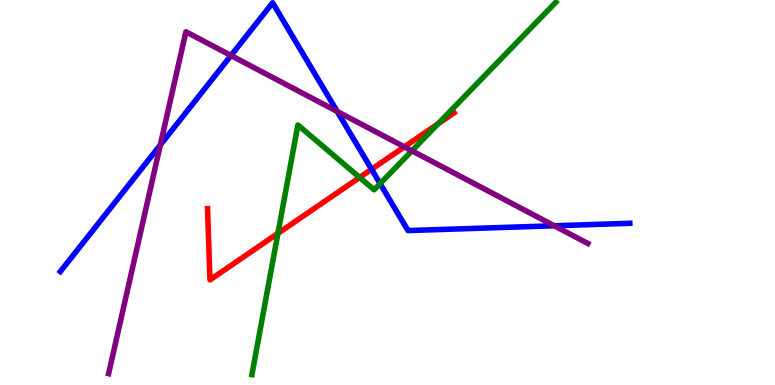[{'lines': ['blue', 'red'], 'intersections': [{'x': 4.79, 'y': 5.6}]}, {'lines': ['green', 'red'], 'intersections': [{'x': 3.59, 'y': 3.94}, {'x': 4.64, 'y': 5.39}, {'x': 5.65, 'y': 6.79}]}, {'lines': ['purple', 'red'], 'intersections': [{'x': 5.22, 'y': 6.19}]}, {'lines': ['blue', 'green'], 'intersections': [{'x': 4.9, 'y': 5.23}]}, {'lines': ['blue', 'purple'], 'intersections': [{'x': 2.07, 'y': 6.23}, {'x': 2.98, 'y': 8.56}, {'x': 4.35, 'y': 7.1}, {'x': 7.15, 'y': 4.14}]}, {'lines': ['green', 'purple'], 'intersections': [{'x': 5.32, 'y': 6.08}]}]